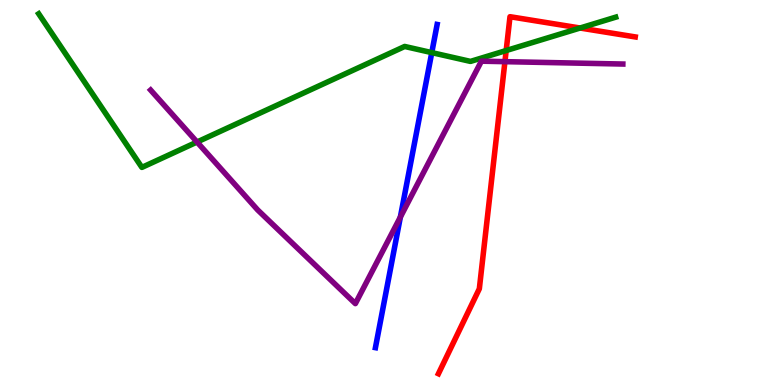[{'lines': ['blue', 'red'], 'intersections': []}, {'lines': ['green', 'red'], 'intersections': [{'x': 6.53, 'y': 8.69}, {'x': 7.48, 'y': 9.27}]}, {'lines': ['purple', 'red'], 'intersections': [{'x': 6.52, 'y': 8.4}]}, {'lines': ['blue', 'green'], 'intersections': [{'x': 5.57, 'y': 8.63}]}, {'lines': ['blue', 'purple'], 'intersections': [{'x': 5.17, 'y': 4.36}]}, {'lines': ['green', 'purple'], 'intersections': [{'x': 2.54, 'y': 6.31}]}]